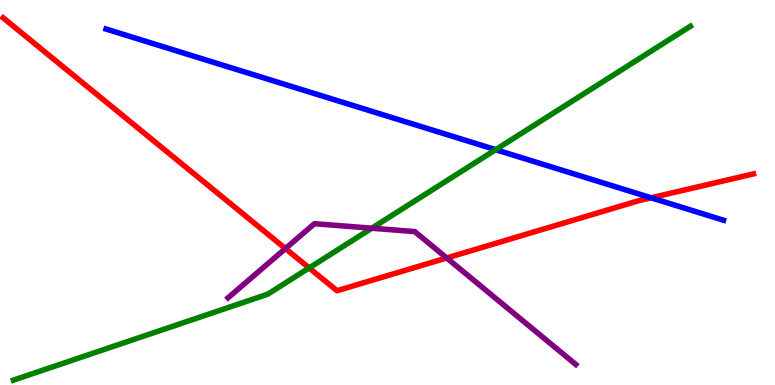[{'lines': ['blue', 'red'], 'intersections': [{'x': 8.4, 'y': 4.86}]}, {'lines': ['green', 'red'], 'intersections': [{'x': 3.99, 'y': 3.04}]}, {'lines': ['purple', 'red'], 'intersections': [{'x': 3.68, 'y': 3.54}, {'x': 5.76, 'y': 3.3}]}, {'lines': ['blue', 'green'], 'intersections': [{'x': 6.4, 'y': 6.11}]}, {'lines': ['blue', 'purple'], 'intersections': []}, {'lines': ['green', 'purple'], 'intersections': [{'x': 4.8, 'y': 4.07}]}]